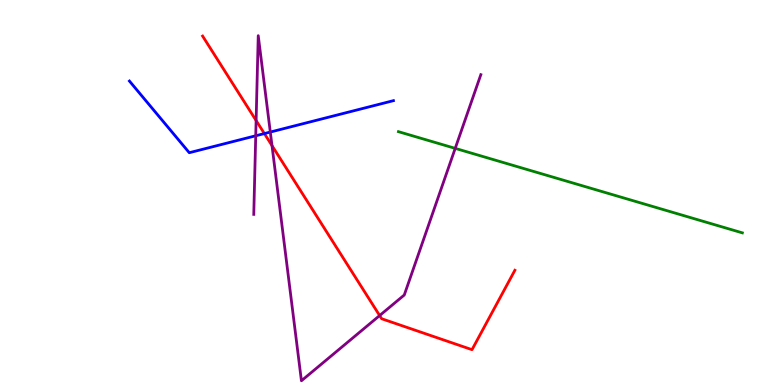[{'lines': ['blue', 'red'], 'intersections': [{'x': 3.41, 'y': 6.53}]}, {'lines': ['green', 'red'], 'intersections': []}, {'lines': ['purple', 'red'], 'intersections': [{'x': 3.3, 'y': 6.87}, {'x': 3.51, 'y': 6.22}, {'x': 4.9, 'y': 1.8}]}, {'lines': ['blue', 'green'], 'intersections': []}, {'lines': ['blue', 'purple'], 'intersections': [{'x': 3.3, 'y': 6.47}, {'x': 3.49, 'y': 6.57}]}, {'lines': ['green', 'purple'], 'intersections': [{'x': 5.87, 'y': 6.15}]}]